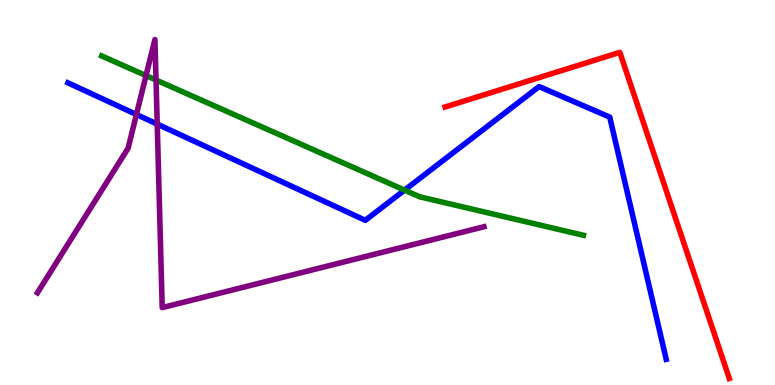[{'lines': ['blue', 'red'], 'intersections': []}, {'lines': ['green', 'red'], 'intersections': []}, {'lines': ['purple', 'red'], 'intersections': []}, {'lines': ['blue', 'green'], 'intersections': [{'x': 5.22, 'y': 5.06}]}, {'lines': ['blue', 'purple'], 'intersections': [{'x': 1.76, 'y': 7.03}, {'x': 2.03, 'y': 6.78}]}, {'lines': ['green', 'purple'], 'intersections': [{'x': 1.88, 'y': 8.04}, {'x': 2.01, 'y': 7.92}]}]